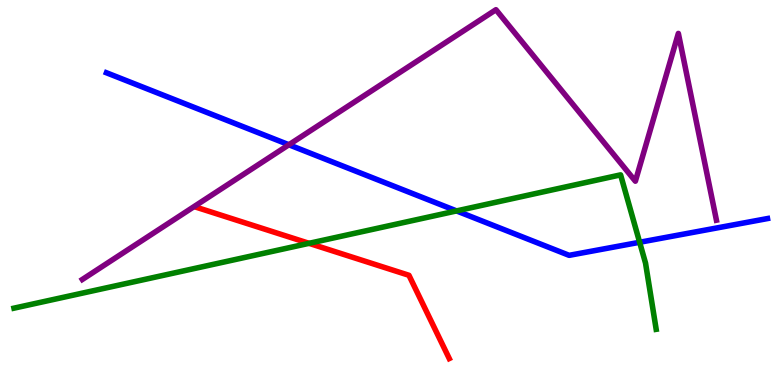[{'lines': ['blue', 'red'], 'intersections': []}, {'lines': ['green', 'red'], 'intersections': [{'x': 3.99, 'y': 3.68}]}, {'lines': ['purple', 'red'], 'intersections': []}, {'lines': ['blue', 'green'], 'intersections': [{'x': 5.89, 'y': 4.52}, {'x': 8.25, 'y': 3.71}]}, {'lines': ['blue', 'purple'], 'intersections': [{'x': 3.73, 'y': 6.24}]}, {'lines': ['green', 'purple'], 'intersections': []}]